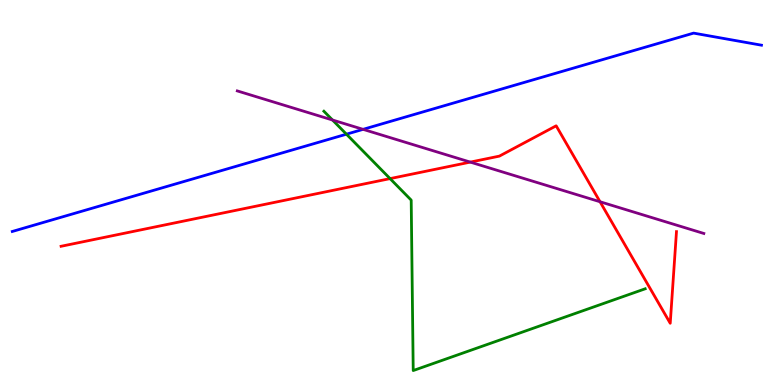[{'lines': ['blue', 'red'], 'intersections': []}, {'lines': ['green', 'red'], 'intersections': [{'x': 5.03, 'y': 5.36}]}, {'lines': ['purple', 'red'], 'intersections': [{'x': 6.07, 'y': 5.79}, {'x': 7.74, 'y': 4.76}]}, {'lines': ['blue', 'green'], 'intersections': [{'x': 4.47, 'y': 6.51}]}, {'lines': ['blue', 'purple'], 'intersections': [{'x': 4.68, 'y': 6.64}]}, {'lines': ['green', 'purple'], 'intersections': [{'x': 4.29, 'y': 6.88}]}]